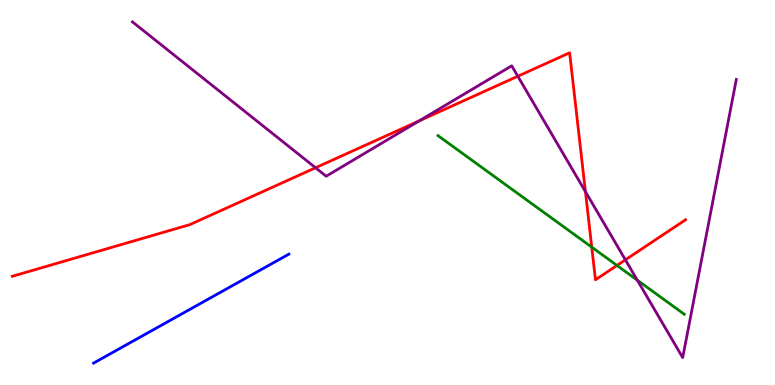[{'lines': ['blue', 'red'], 'intersections': []}, {'lines': ['green', 'red'], 'intersections': [{'x': 7.64, 'y': 3.58}, {'x': 7.96, 'y': 3.11}]}, {'lines': ['purple', 'red'], 'intersections': [{'x': 4.07, 'y': 5.64}, {'x': 5.41, 'y': 6.86}, {'x': 6.68, 'y': 8.02}, {'x': 7.55, 'y': 5.02}, {'x': 8.07, 'y': 3.25}]}, {'lines': ['blue', 'green'], 'intersections': []}, {'lines': ['blue', 'purple'], 'intersections': []}, {'lines': ['green', 'purple'], 'intersections': [{'x': 8.22, 'y': 2.72}]}]